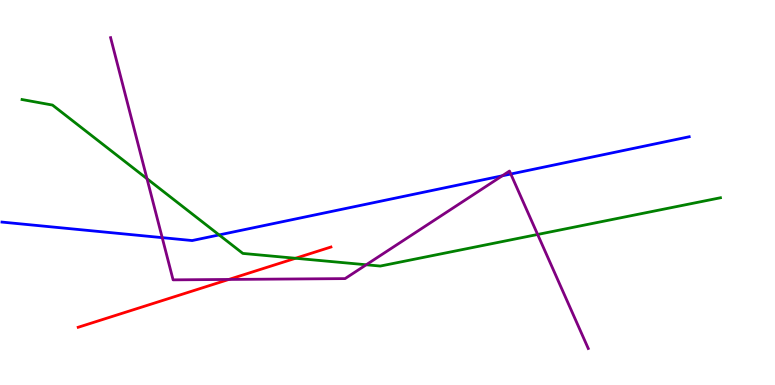[{'lines': ['blue', 'red'], 'intersections': []}, {'lines': ['green', 'red'], 'intersections': [{'x': 3.81, 'y': 3.29}]}, {'lines': ['purple', 'red'], 'intersections': [{'x': 2.95, 'y': 2.74}]}, {'lines': ['blue', 'green'], 'intersections': [{'x': 2.83, 'y': 3.9}]}, {'lines': ['blue', 'purple'], 'intersections': [{'x': 2.09, 'y': 3.83}, {'x': 6.48, 'y': 5.43}, {'x': 6.59, 'y': 5.48}]}, {'lines': ['green', 'purple'], 'intersections': [{'x': 1.9, 'y': 5.36}, {'x': 4.73, 'y': 3.12}, {'x': 6.94, 'y': 3.91}]}]